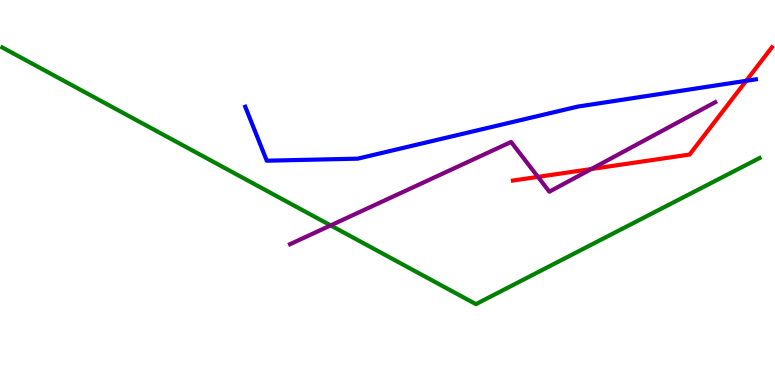[{'lines': ['blue', 'red'], 'intersections': [{'x': 9.63, 'y': 7.9}]}, {'lines': ['green', 'red'], 'intersections': []}, {'lines': ['purple', 'red'], 'intersections': [{'x': 6.94, 'y': 5.41}, {'x': 7.63, 'y': 5.61}]}, {'lines': ['blue', 'green'], 'intersections': []}, {'lines': ['blue', 'purple'], 'intersections': []}, {'lines': ['green', 'purple'], 'intersections': [{'x': 4.27, 'y': 4.15}]}]